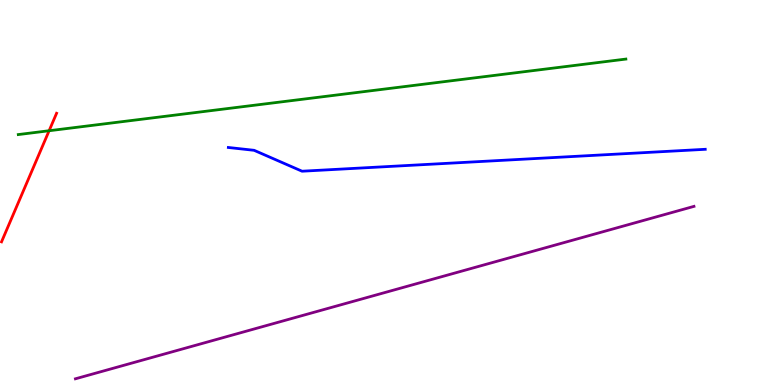[{'lines': ['blue', 'red'], 'intersections': []}, {'lines': ['green', 'red'], 'intersections': [{'x': 0.634, 'y': 6.6}]}, {'lines': ['purple', 'red'], 'intersections': []}, {'lines': ['blue', 'green'], 'intersections': []}, {'lines': ['blue', 'purple'], 'intersections': []}, {'lines': ['green', 'purple'], 'intersections': []}]